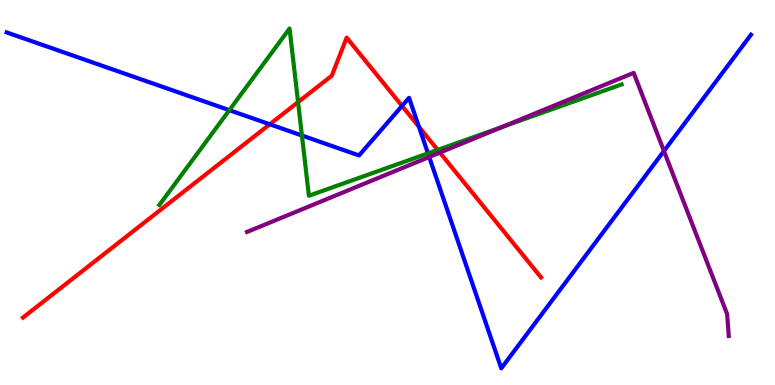[{'lines': ['blue', 'red'], 'intersections': [{'x': 3.48, 'y': 6.77}, {'x': 5.19, 'y': 7.25}, {'x': 5.41, 'y': 6.71}]}, {'lines': ['green', 'red'], 'intersections': [{'x': 3.85, 'y': 7.35}, {'x': 5.65, 'y': 6.11}]}, {'lines': ['purple', 'red'], 'intersections': [{'x': 5.68, 'y': 6.04}]}, {'lines': ['blue', 'green'], 'intersections': [{'x': 2.96, 'y': 7.14}, {'x': 3.9, 'y': 6.48}, {'x': 5.52, 'y': 6.02}]}, {'lines': ['blue', 'purple'], 'intersections': [{'x': 5.54, 'y': 5.92}, {'x': 8.57, 'y': 6.08}]}, {'lines': ['green', 'purple'], 'intersections': [{'x': 6.48, 'y': 6.7}]}]